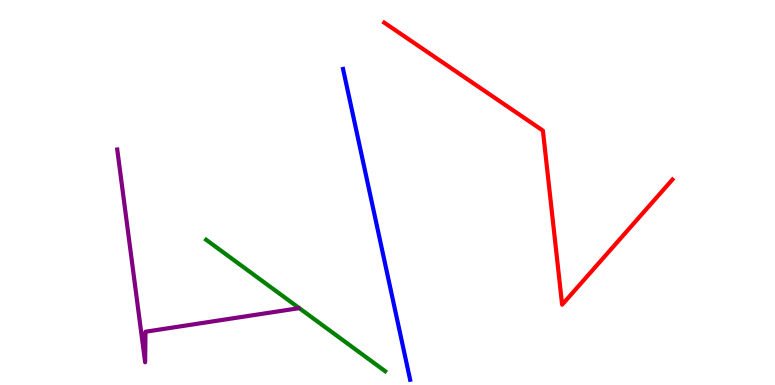[{'lines': ['blue', 'red'], 'intersections': []}, {'lines': ['green', 'red'], 'intersections': []}, {'lines': ['purple', 'red'], 'intersections': []}, {'lines': ['blue', 'green'], 'intersections': []}, {'lines': ['blue', 'purple'], 'intersections': []}, {'lines': ['green', 'purple'], 'intersections': []}]